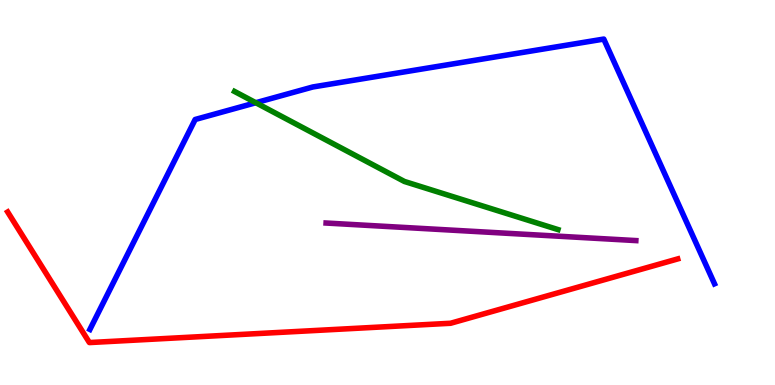[{'lines': ['blue', 'red'], 'intersections': []}, {'lines': ['green', 'red'], 'intersections': []}, {'lines': ['purple', 'red'], 'intersections': []}, {'lines': ['blue', 'green'], 'intersections': [{'x': 3.3, 'y': 7.33}]}, {'lines': ['blue', 'purple'], 'intersections': []}, {'lines': ['green', 'purple'], 'intersections': []}]